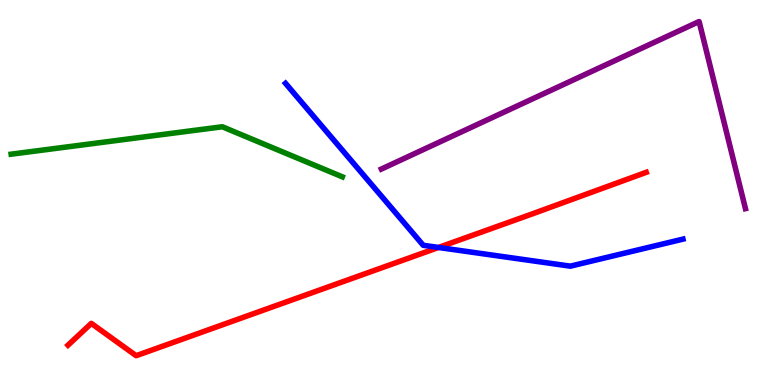[{'lines': ['blue', 'red'], 'intersections': [{'x': 5.66, 'y': 3.57}]}, {'lines': ['green', 'red'], 'intersections': []}, {'lines': ['purple', 'red'], 'intersections': []}, {'lines': ['blue', 'green'], 'intersections': []}, {'lines': ['blue', 'purple'], 'intersections': []}, {'lines': ['green', 'purple'], 'intersections': []}]